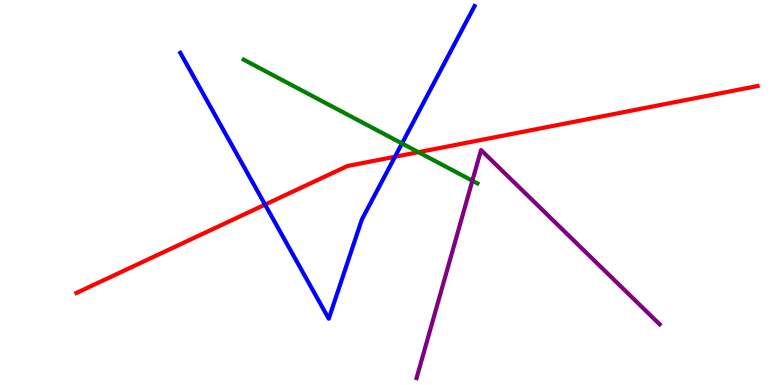[{'lines': ['blue', 'red'], 'intersections': [{'x': 3.42, 'y': 4.69}, {'x': 5.1, 'y': 5.93}]}, {'lines': ['green', 'red'], 'intersections': [{'x': 5.4, 'y': 6.05}]}, {'lines': ['purple', 'red'], 'intersections': []}, {'lines': ['blue', 'green'], 'intersections': [{'x': 5.19, 'y': 6.27}]}, {'lines': ['blue', 'purple'], 'intersections': []}, {'lines': ['green', 'purple'], 'intersections': [{'x': 6.1, 'y': 5.31}]}]